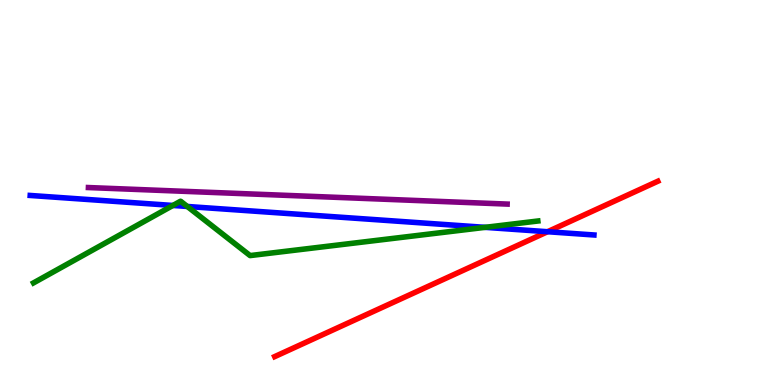[{'lines': ['blue', 'red'], 'intersections': [{'x': 7.07, 'y': 3.98}]}, {'lines': ['green', 'red'], 'intersections': []}, {'lines': ['purple', 'red'], 'intersections': []}, {'lines': ['blue', 'green'], 'intersections': [{'x': 2.23, 'y': 4.66}, {'x': 2.42, 'y': 4.64}, {'x': 6.26, 'y': 4.09}]}, {'lines': ['blue', 'purple'], 'intersections': []}, {'lines': ['green', 'purple'], 'intersections': []}]